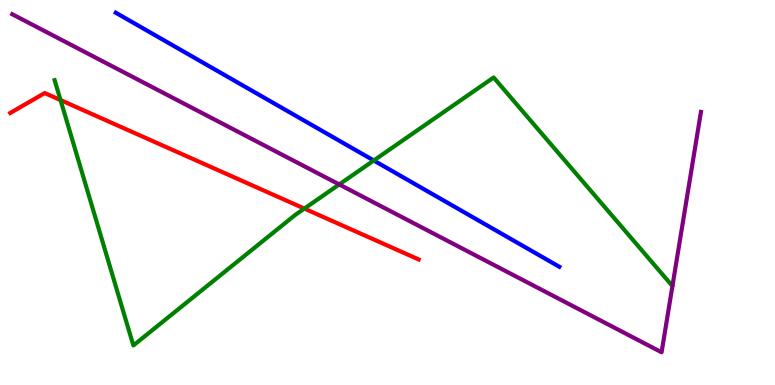[{'lines': ['blue', 'red'], 'intersections': []}, {'lines': ['green', 'red'], 'intersections': [{'x': 0.781, 'y': 7.4}, {'x': 3.93, 'y': 4.58}]}, {'lines': ['purple', 'red'], 'intersections': []}, {'lines': ['blue', 'green'], 'intersections': [{'x': 4.82, 'y': 5.83}]}, {'lines': ['blue', 'purple'], 'intersections': []}, {'lines': ['green', 'purple'], 'intersections': [{'x': 4.38, 'y': 5.21}]}]